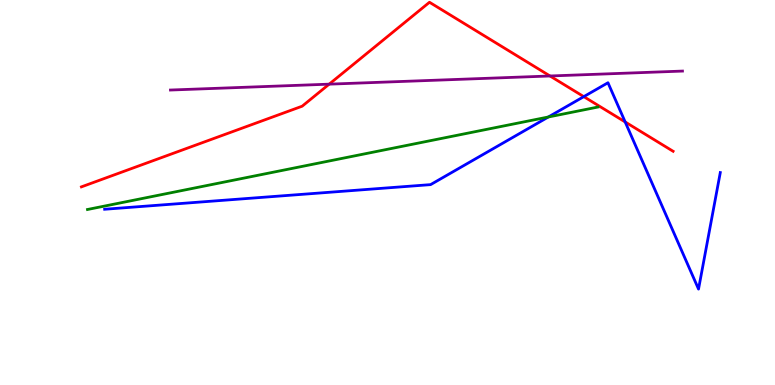[{'lines': ['blue', 'red'], 'intersections': [{'x': 7.53, 'y': 7.49}, {'x': 8.07, 'y': 6.83}]}, {'lines': ['green', 'red'], 'intersections': []}, {'lines': ['purple', 'red'], 'intersections': [{'x': 4.25, 'y': 7.81}, {'x': 7.1, 'y': 8.03}]}, {'lines': ['blue', 'green'], 'intersections': [{'x': 7.08, 'y': 6.96}]}, {'lines': ['blue', 'purple'], 'intersections': []}, {'lines': ['green', 'purple'], 'intersections': []}]